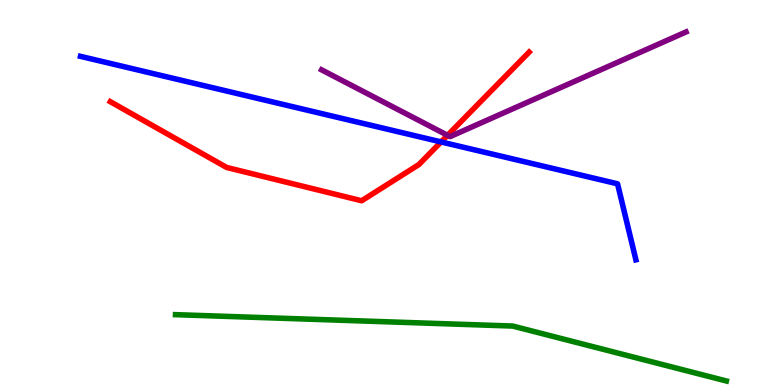[{'lines': ['blue', 'red'], 'intersections': [{'x': 5.69, 'y': 6.31}]}, {'lines': ['green', 'red'], 'intersections': []}, {'lines': ['purple', 'red'], 'intersections': [{'x': 5.77, 'y': 6.49}]}, {'lines': ['blue', 'green'], 'intersections': []}, {'lines': ['blue', 'purple'], 'intersections': []}, {'lines': ['green', 'purple'], 'intersections': []}]